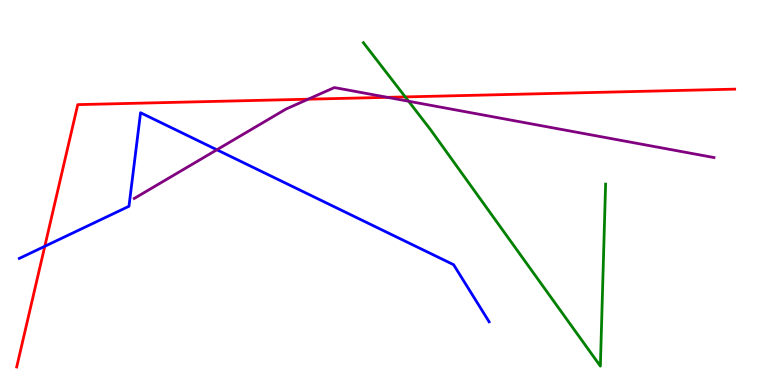[{'lines': ['blue', 'red'], 'intersections': [{'x': 0.578, 'y': 3.6}]}, {'lines': ['green', 'red'], 'intersections': [{'x': 5.23, 'y': 7.48}]}, {'lines': ['purple', 'red'], 'intersections': [{'x': 3.98, 'y': 7.42}, {'x': 5.0, 'y': 7.47}]}, {'lines': ['blue', 'green'], 'intersections': []}, {'lines': ['blue', 'purple'], 'intersections': [{'x': 2.8, 'y': 6.11}]}, {'lines': ['green', 'purple'], 'intersections': [{'x': 5.27, 'y': 7.37}]}]